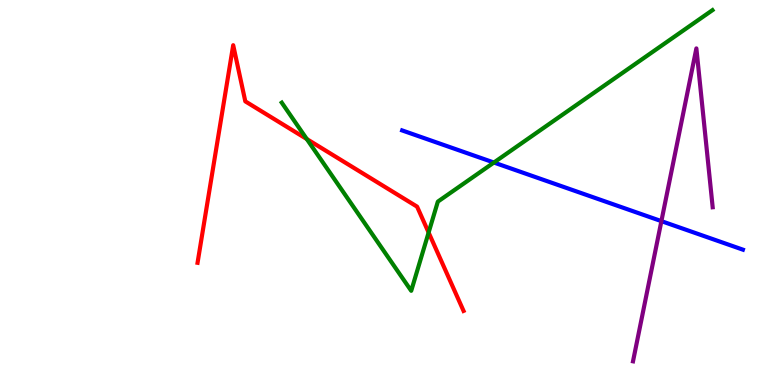[{'lines': ['blue', 'red'], 'intersections': []}, {'lines': ['green', 'red'], 'intersections': [{'x': 3.96, 'y': 6.39}, {'x': 5.53, 'y': 3.96}]}, {'lines': ['purple', 'red'], 'intersections': []}, {'lines': ['blue', 'green'], 'intersections': [{'x': 6.37, 'y': 5.78}]}, {'lines': ['blue', 'purple'], 'intersections': [{'x': 8.53, 'y': 4.26}]}, {'lines': ['green', 'purple'], 'intersections': []}]